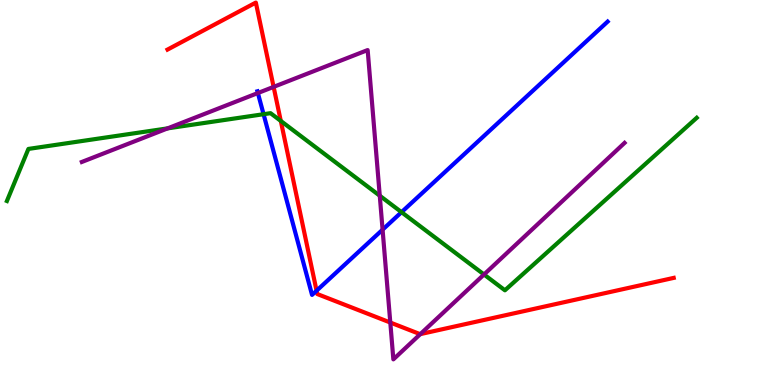[{'lines': ['blue', 'red'], 'intersections': [{'x': 4.08, 'y': 2.45}]}, {'lines': ['green', 'red'], 'intersections': [{'x': 3.62, 'y': 6.86}]}, {'lines': ['purple', 'red'], 'intersections': [{'x': 3.53, 'y': 7.74}, {'x': 5.04, 'y': 1.62}, {'x': 5.42, 'y': 1.32}]}, {'lines': ['blue', 'green'], 'intersections': [{'x': 3.4, 'y': 7.03}, {'x': 5.18, 'y': 4.49}]}, {'lines': ['blue', 'purple'], 'intersections': [{'x': 3.33, 'y': 7.58}, {'x': 4.94, 'y': 4.03}]}, {'lines': ['green', 'purple'], 'intersections': [{'x': 2.16, 'y': 6.67}, {'x': 4.9, 'y': 4.92}, {'x': 6.25, 'y': 2.87}]}]